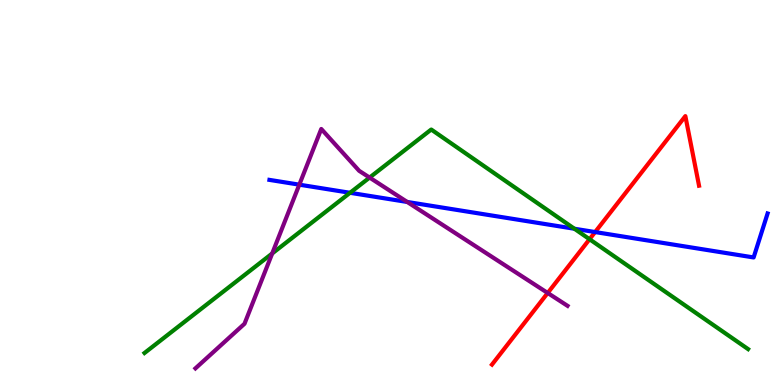[{'lines': ['blue', 'red'], 'intersections': [{'x': 7.68, 'y': 3.97}]}, {'lines': ['green', 'red'], 'intersections': [{'x': 7.61, 'y': 3.79}]}, {'lines': ['purple', 'red'], 'intersections': [{'x': 7.07, 'y': 2.39}]}, {'lines': ['blue', 'green'], 'intersections': [{'x': 4.52, 'y': 4.99}, {'x': 7.41, 'y': 4.06}]}, {'lines': ['blue', 'purple'], 'intersections': [{'x': 3.86, 'y': 5.2}, {'x': 5.25, 'y': 4.75}]}, {'lines': ['green', 'purple'], 'intersections': [{'x': 3.51, 'y': 3.42}, {'x': 4.77, 'y': 5.39}]}]